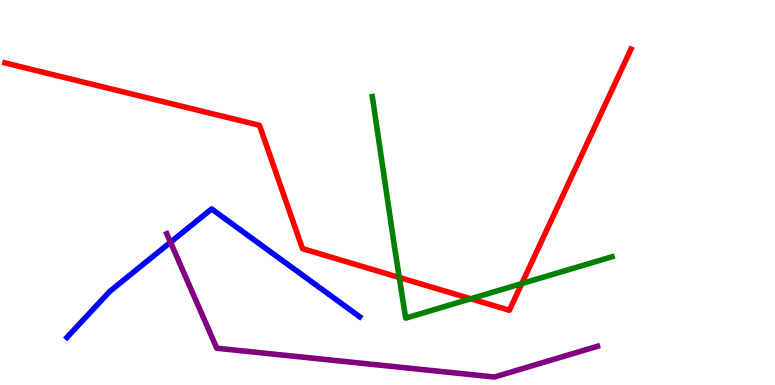[{'lines': ['blue', 'red'], 'intersections': []}, {'lines': ['green', 'red'], 'intersections': [{'x': 5.15, 'y': 2.79}, {'x': 6.07, 'y': 2.24}, {'x': 6.73, 'y': 2.63}]}, {'lines': ['purple', 'red'], 'intersections': []}, {'lines': ['blue', 'green'], 'intersections': []}, {'lines': ['blue', 'purple'], 'intersections': [{'x': 2.2, 'y': 3.71}]}, {'lines': ['green', 'purple'], 'intersections': []}]